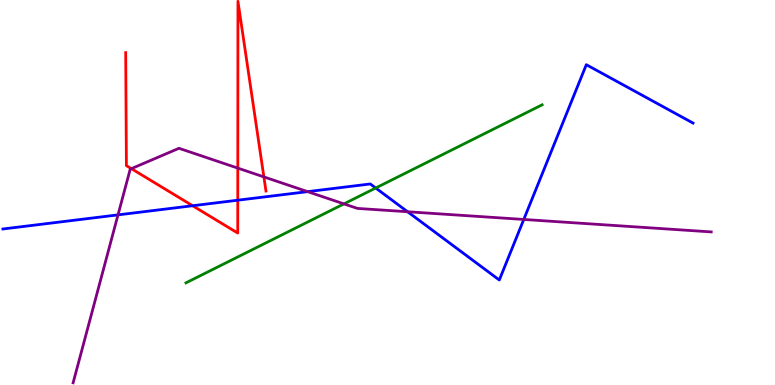[{'lines': ['blue', 'red'], 'intersections': [{'x': 2.49, 'y': 4.66}, {'x': 3.07, 'y': 4.8}]}, {'lines': ['green', 'red'], 'intersections': []}, {'lines': ['purple', 'red'], 'intersections': [{'x': 1.69, 'y': 5.62}, {'x': 3.07, 'y': 5.63}, {'x': 3.4, 'y': 5.41}]}, {'lines': ['blue', 'green'], 'intersections': [{'x': 4.85, 'y': 5.12}]}, {'lines': ['blue', 'purple'], 'intersections': [{'x': 1.52, 'y': 4.42}, {'x': 3.97, 'y': 5.02}, {'x': 5.26, 'y': 4.5}, {'x': 6.76, 'y': 4.3}]}, {'lines': ['green', 'purple'], 'intersections': [{'x': 4.44, 'y': 4.7}]}]